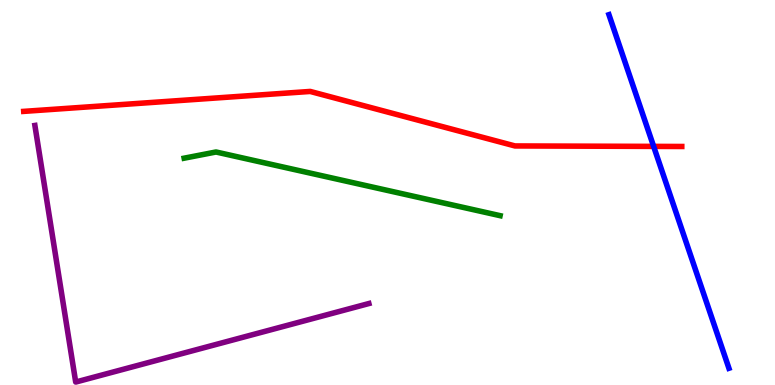[{'lines': ['blue', 'red'], 'intersections': [{'x': 8.43, 'y': 6.2}]}, {'lines': ['green', 'red'], 'intersections': []}, {'lines': ['purple', 'red'], 'intersections': []}, {'lines': ['blue', 'green'], 'intersections': []}, {'lines': ['blue', 'purple'], 'intersections': []}, {'lines': ['green', 'purple'], 'intersections': []}]